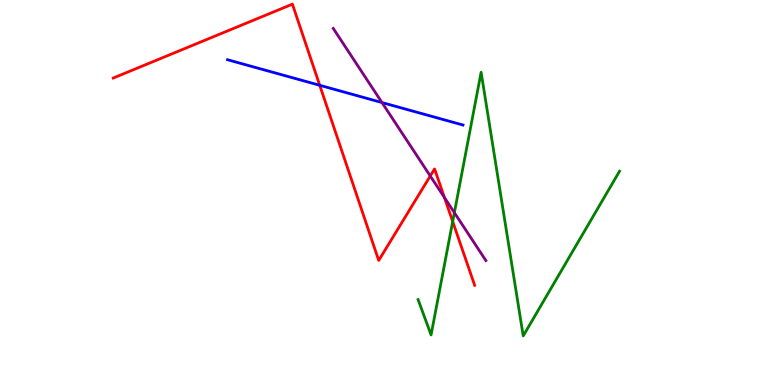[{'lines': ['blue', 'red'], 'intersections': [{'x': 4.13, 'y': 7.78}]}, {'lines': ['green', 'red'], 'intersections': [{'x': 5.84, 'y': 4.25}]}, {'lines': ['purple', 'red'], 'intersections': [{'x': 5.55, 'y': 5.43}, {'x': 5.73, 'y': 4.87}]}, {'lines': ['blue', 'green'], 'intersections': []}, {'lines': ['blue', 'purple'], 'intersections': [{'x': 4.93, 'y': 7.34}]}, {'lines': ['green', 'purple'], 'intersections': [{'x': 5.86, 'y': 4.48}]}]